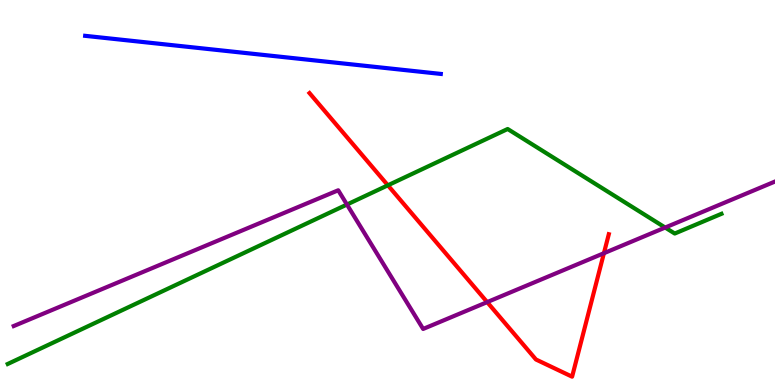[{'lines': ['blue', 'red'], 'intersections': []}, {'lines': ['green', 'red'], 'intersections': [{'x': 5.0, 'y': 5.19}]}, {'lines': ['purple', 'red'], 'intersections': [{'x': 6.29, 'y': 2.15}, {'x': 7.79, 'y': 3.42}]}, {'lines': ['blue', 'green'], 'intersections': []}, {'lines': ['blue', 'purple'], 'intersections': []}, {'lines': ['green', 'purple'], 'intersections': [{'x': 4.48, 'y': 4.69}, {'x': 8.58, 'y': 4.09}]}]